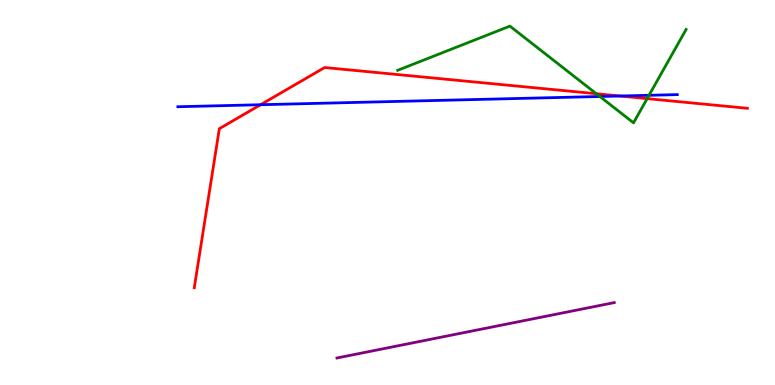[{'lines': ['blue', 'red'], 'intersections': [{'x': 3.36, 'y': 7.28}, {'x': 8.0, 'y': 7.51}]}, {'lines': ['green', 'red'], 'intersections': [{'x': 7.69, 'y': 7.57}, {'x': 8.35, 'y': 7.44}]}, {'lines': ['purple', 'red'], 'intersections': []}, {'lines': ['blue', 'green'], 'intersections': [{'x': 7.74, 'y': 7.49}, {'x': 8.37, 'y': 7.52}]}, {'lines': ['blue', 'purple'], 'intersections': []}, {'lines': ['green', 'purple'], 'intersections': []}]